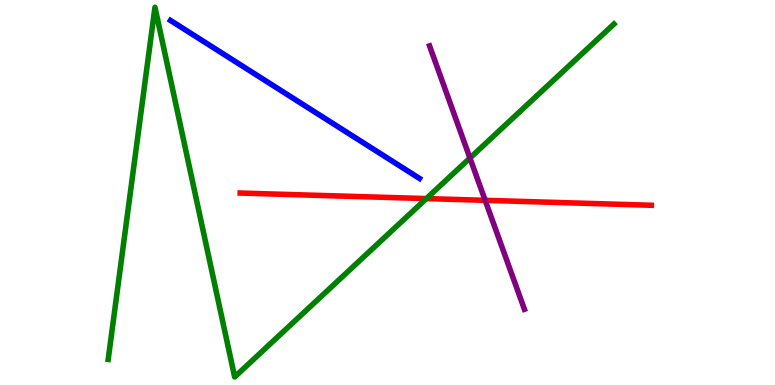[{'lines': ['blue', 'red'], 'intersections': []}, {'lines': ['green', 'red'], 'intersections': [{'x': 5.5, 'y': 4.84}]}, {'lines': ['purple', 'red'], 'intersections': [{'x': 6.26, 'y': 4.8}]}, {'lines': ['blue', 'green'], 'intersections': []}, {'lines': ['blue', 'purple'], 'intersections': []}, {'lines': ['green', 'purple'], 'intersections': [{'x': 6.06, 'y': 5.9}]}]